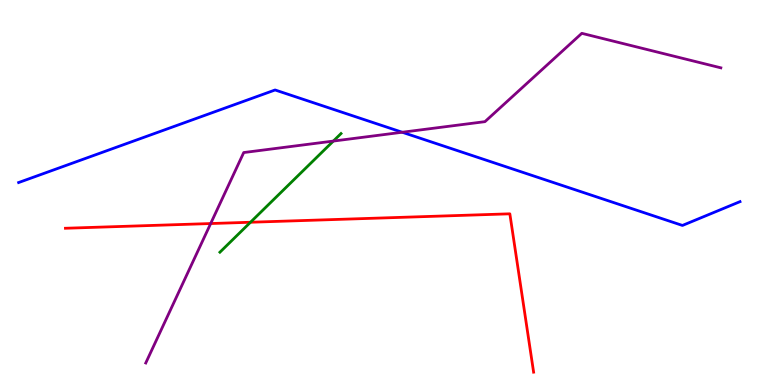[{'lines': ['blue', 'red'], 'intersections': []}, {'lines': ['green', 'red'], 'intersections': [{'x': 3.23, 'y': 4.23}]}, {'lines': ['purple', 'red'], 'intersections': [{'x': 2.72, 'y': 4.19}]}, {'lines': ['blue', 'green'], 'intersections': []}, {'lines': ['blue', 'purple'], 'intersections': [{'x': 5.19, 'y': 6.56}]}, {'lines': ['green', 'purple'], 'intersections': [{'x': 4.3, 'y': 6.34}]}]